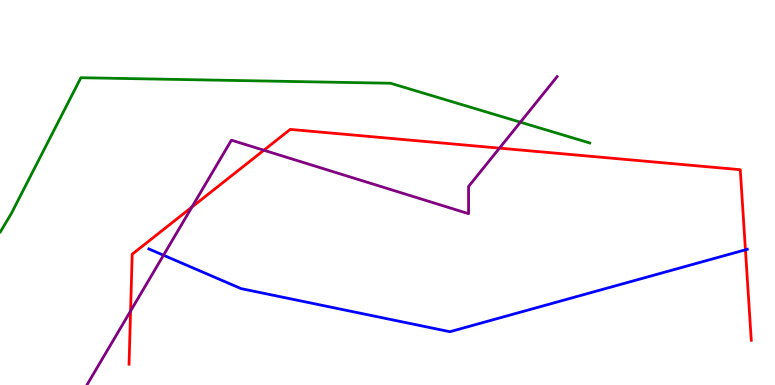[{'lines': ['blue', 'red'], 'intersections': [{'x': 9.62, 'y': 3.51}]}, {'lines': ['green', 'red'], 'intersections': []}, {'lines': ['purple', 'red'], 'intersections': [{'x': 1.68, 'y': 1.92}, {'x': 2.48, 'y': 4.62}, {'x': 3.4, 'y': 6.1}, {'x': 6.44, 'y': 6.15}]}, {'lines': ['blue', 'green'], 'intersections': []}, {'lines': ['blue', 'purple'], 'intersections': [{'x': 2.11, 'y': 3.37}]}, {'lines': ['green', 'purple'], 'intersections': [{'x': 6.71, 'y': 6.83}]}]